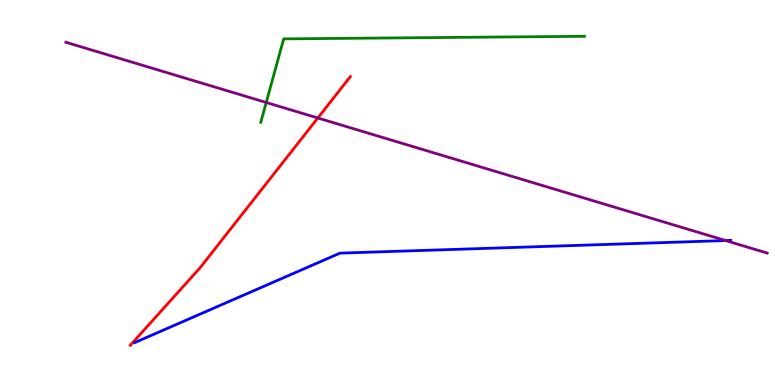[{'lines': ['blue', 'red'], 'intersections': []}, {'lines': ['green', 'red'], 'intersections': []}, {'lines': ['purple', 'red'], 'intersections': [{'x': 4.1, 'y': 6.94}]}, {'lines': ['blue', 'green'], 'intersections': []}, {'lines': ['blue', 'purple'], 'intersections': [{'x': 9.36, 'y': 3.75}]}, {'lines': ['green', 'purple'], 'intersections': [{'x': 3.44, 'y': 7.34}]}]